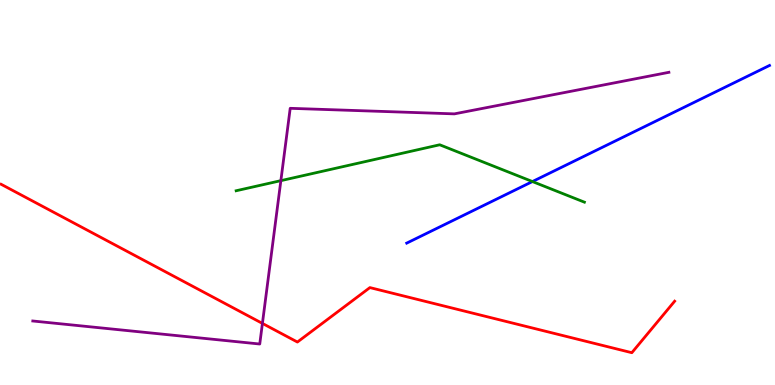[{'lines': ['blue', 'red'], 'intersections': []}, {'lines': ['green', 'red'], 'intersections': []}, {'lines': ['purple', 'red'], 'intersections': [{'x': 3.39, 'y': 1.6}]}, {'lines': ['blue', 'green'], 'intersections': [{'x': 6.87, 'y': 5.28}]}, {'lines': ['blue', 'purple'], 'intersections': []}, {'lines': ['green', 'purple'], 'intersections': [{'x': 3.62, 'y': 5.31}]}]